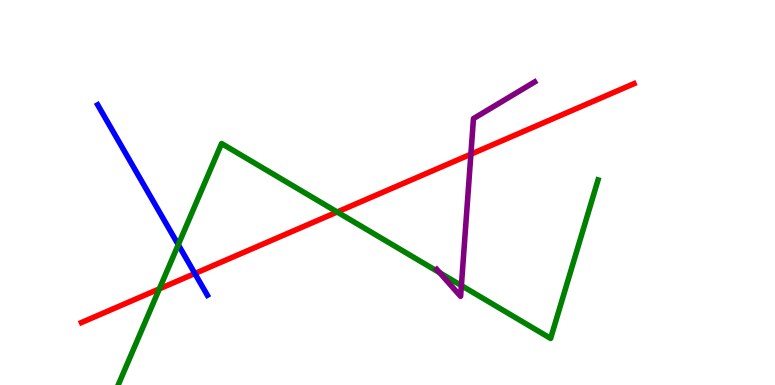[{'lines': ['blue', 'red'], 'intersections': [{'x': 2.51, 'y': 2.9}]}, {'lines': ['green', 'red'], 'intersections': [{'x': 2.06, 'y': 2.5}, {'x': 4.35, 'y': 4.49}]}, {'lines': ['purple', 'red'], 'intersections': [{'x': 6.08, 'y': 5.99}]}, {'lines': ['blue', 'green'], 'intersections': [{'x': 2.3, 'y': 3.64}]}, {'lines': ['blue', 'purple'], 'intersections': []}, {'lines': ['green', 'purple'], 'intersections': [{'x': 5.67, 'y': 2.92}, {'x': 5.95, 'y': 2.58}]}]